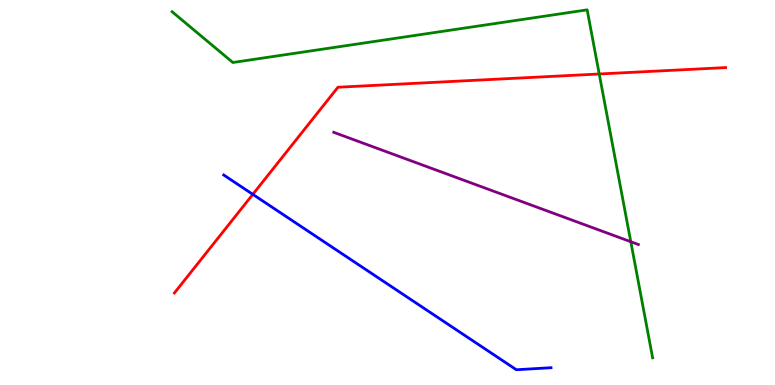[{'lines': ['blue', 'red'], 'intersections': [{'x': 3.26, 'y': 4.95}]}, {'lines': ['green', 'red'], 'intersections': [{'x': 7.73, 'y': 8.08}]}, {'lines': ['purple', 'red'], 'intersections': []}, {'lines': ['blue', 'green'], 'intersections': []}, {'lines': ['blue', 'purple'], 'intersections': []}, {'lines': ['green', 'purple'], 'intersections': [{'x': 8.14, 'y': 3.72}]}]